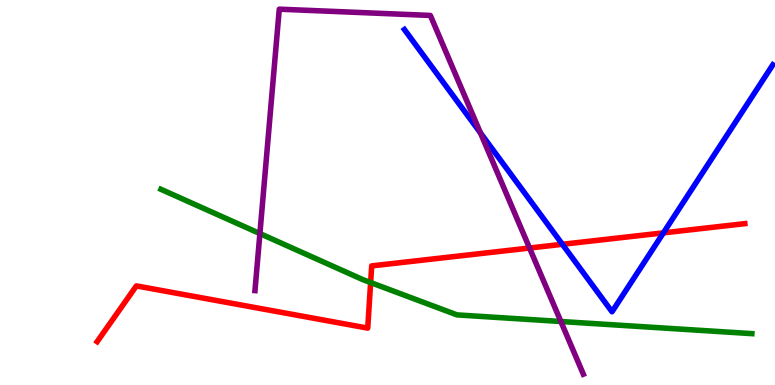[{'lines': ['blue', 'red'], 'intersections': [{'x': 7.26, 'y': 3.65}, {'x': 8.56, 'y': 3.95}]}, {'lines': ['green', 'red'], 'intersections': [{'x': 4.78, 'y': 2.66}]}, {'lines': ['purple', 'red'], 'intersections': [{'x': 6.83, 'y': 3.56}]}, {'lines': ['blue', 'green'], 'intersections': []}, {'lines': ['blue', 'purple'], 'intersections': [{'x': 6.2, 'y': 6.55}]}, {'lines': ['green', 'purple'], 'intersections': [{'x': 3.35, 'y': 3.93}, {'x': 7.24, 'y': 1.65}]}]